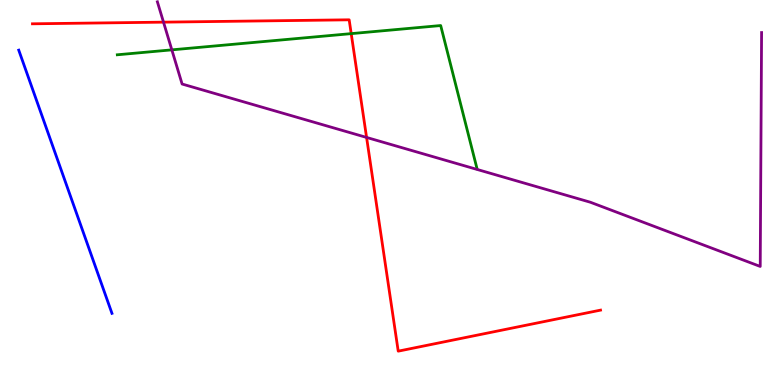[{'lines': ['blue', 'red'], 'intersections': []}, {'lines': ['green', 'red'], 'intersections': [{'x': 4.53, 'y': 9.13}]}, {'lines': ['purple', 'red'], 'intersections': [{'x': 2.11, 'y': 9.42}, {'x': 4.73, 'y': 6.43}]}, {'lines': ['blue', 'green'], 'intersections': []}, {'lines': ['blue', 'purple'], 'intersections': []}, {'lines': ['green', 'purple'], 'intersections': [{'x': 2.22, 'y': 8.71}]}]